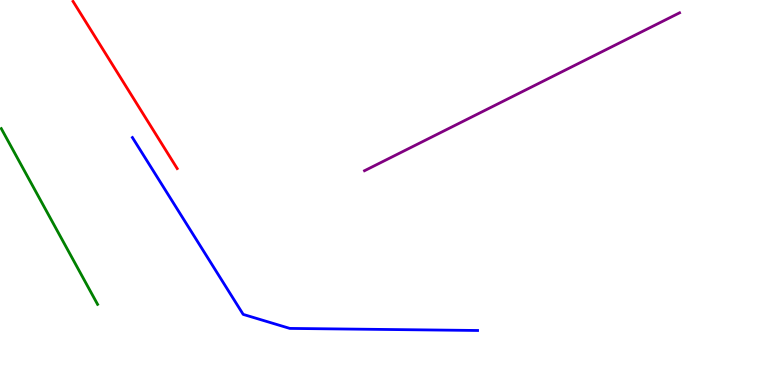[{'lines': ['blue', 'red'], 'intersections': []}, {'lines': ['green', 'red'], 'intersections': []}, {'lines': ['purple', 'red'], 'intersections': []}, {'lines': ['blue', 'green'], 'intersections': []}, {'lines': ['blue', 'purple'], 'intersections': []}, {'lines': ['green', 'purple'], 'intersections': []}]